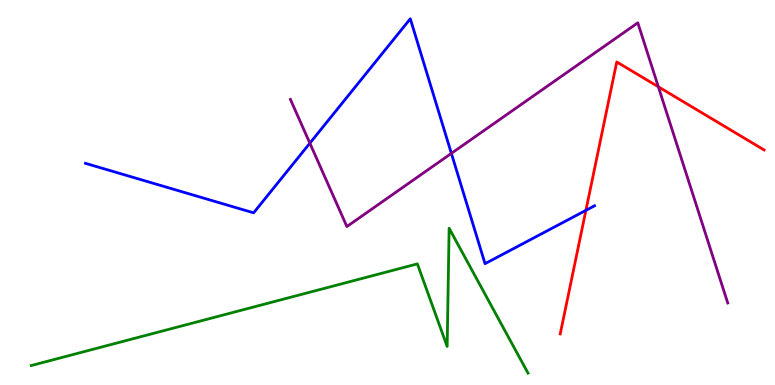[{'lines': ['blue', 'red'], 'intersections': [{'x': 7.56, 'y': 4.54}]}, {'lines': ['green', 'red'], 'intersections': []}, {'lines': ['purple', 'red'], 'intersections': [{'x': 8.49, 'y': 7.75}]}, {'lines': ['blue', 'green'], 'intersections': []}, {'lines': ['blue', 'purple'], 'intersections': [{'x': 4.0, 'y': 6.28}, {'x': 5.82, 'y': 6.02}]}, {'lines': ['green', 'purple'], 'intersections': []}]